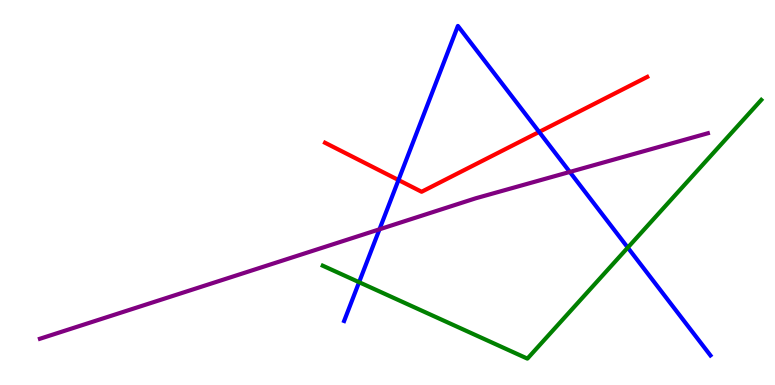[{'lines': ['blue', 'red'], 'intersections': [{'x': 5.14, 'y': 5.32}, {'x': 6.96, 'y': 6.57}]}, {'lines': ['green', 'red'], 'intersections': []}, {'lines': ['purple', 'red'], 'intersections': []}, {'lines': ['blue', 'green'], 'intersections': [{'x': 4.63, 'y': 2.67}, {'x': 8.1, 'y': 3.57}]}, {'lines': ['blue', 'purple'], 'intersections': [{'x': 4.9, 'y': 4.04}, {'x': 7.35, 'y': 5.53}]}, {'lines': ['green', 'purple'], 'intersections': []}]